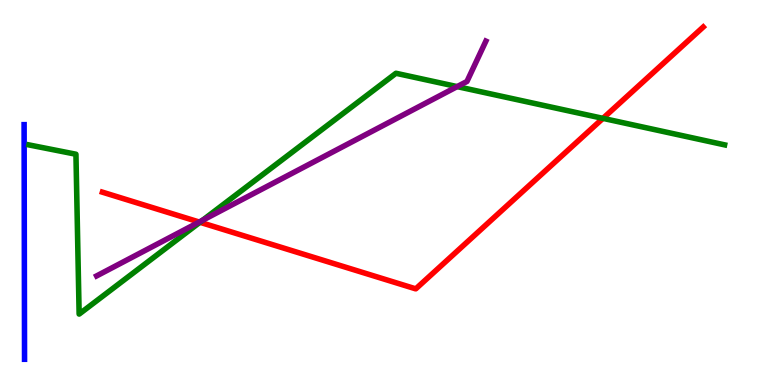[{'lines': ['blue', 'red'], 'intersections': []}, {'lines': ['green', 'red'], 'intersections': [{'x': 2.58, 'y': 4.23}, {'x': 7.78, 'y': 6.93}]}, {'lines': ['purple', 'red'], 'intersections': [{'x': 2.57, 'y': 4.23}]}, {'lines': ['blue', 'green'], 'intersections': []}, {'lines': ['blue', 'purple'], 'intersections': []}, {'lines': ['green', 'purple'], 'intersections': [{'x': 2.61, 'y': 4.28}, {'x': 5.9, 'y': 7.75}]}]